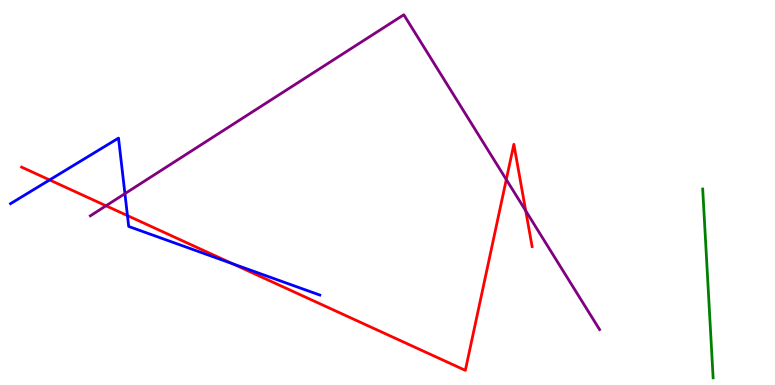[{'lines': ['blue', 'red'], 'intersections': [{'x': 0.64, 'y': 5.33}, {'x': 1.64, 'y': 4.4}, {'x': 3.0, 'y': 3.15}]}, {'lines': ['green', 'red'], 'intersections': []}, {'lines': ['purple', 'red'], 'intersections': [{'x': 1.37, 'y': 4.66}, {'x': 6.53, 'y': 5.34}, {'x': 6.78, 'y': 4.52}]}, {'lines': ['blue', 'green'], 'intersections': []}, {'lines': ['blue', 'purple'], 'intersections': [{'x': 1.61, 'y': 4.97}]}, {'lines': ['green', 'purple'], 'intersections': []}]